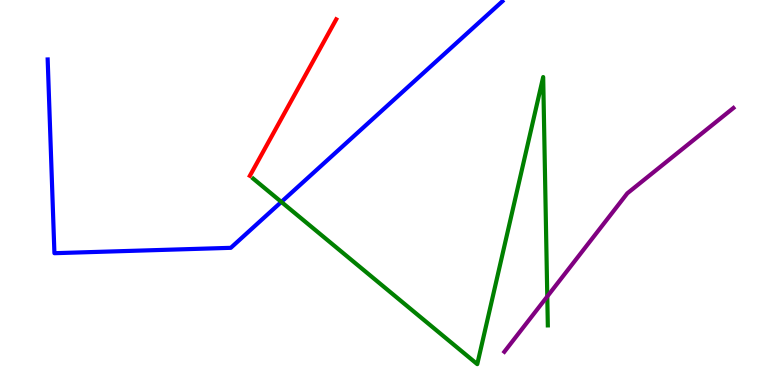[{'lines': ['blue', 'red'], 'intersections': []}, {'lines': ['green', 'red'], 'intersections': []}, {'lines': ['purple', 'red'], 'intersections': []}, {'lines': ['blue', 'green'], 'intersections': [{'x': 3.63, 'y': 4.76}]}, {'lines': ['blue', 'purple'], 'intersections': []}, {'lines': ['green', 'purple'], 'intersections': [{'x': 7.06, 'y': 2.3}]}]